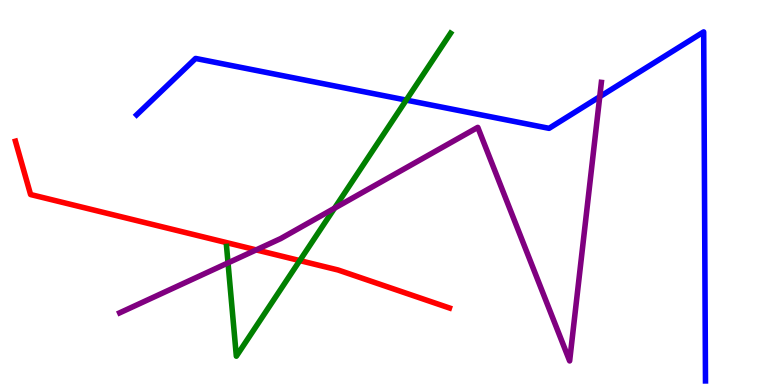[{'lines': ['blue', 'red'], 'intersections': []}, {'lines': ['green', 'red'], 'intersections': [{'x': 3.87, 'y': 3.23}]}, {'lines': ['purple', 'red'], 'intersections': [{'x': 3.31, 'y': 3.51}]}, {'lines': ['blue', 'green'], 'intersections': [{'x': 5.24, 'y': 7.4}]}, {'lines': ['blue', 'purple'], 'intersections': [{'x': 7.74, 'y': 7.49}]}, {'lines': ['green', 'purple'], 'intersections': [{'x': 2.94, 'y': 3.17}, {'x': 4.32, 'y': 4.59}]}]